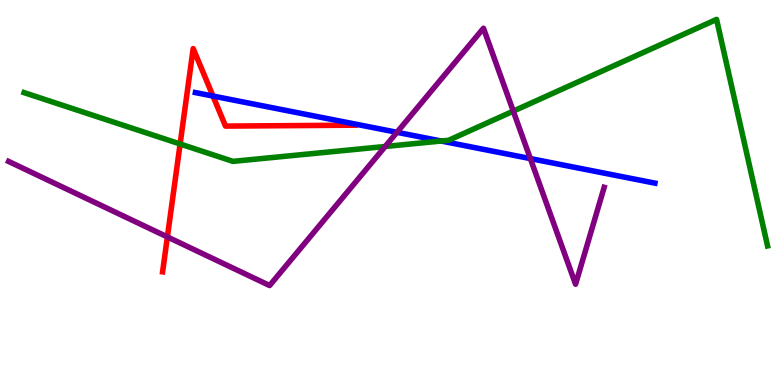[{'lines': ['blue', 'red'], 'intersections': [{'x': 2.75, 'y': 7.51}]}, {'lines': ['green', 'red'], 'intersections': [{'x': 2.32, 'y': 6.26}]}, {'lines': ['purple', 'red'], 'intersections': [{'x': 2.16, 'y': 3.85}]}, {'lines': ['blue', 'green'], 'intersections': [{'x': 5.69, 'y': 6.34}]}, {'lines': ['blue', 'purple'], 'intersections': [{'x': 5.12, 'y': 6.56}, {'x': 6.84, 'y': 5.88}]}, {'lines': ['green', 'purple'], 'intersections': [{'x': 4.97, 'y': 6.2}, {'x': 6.62, 'y': 7.11}]}]